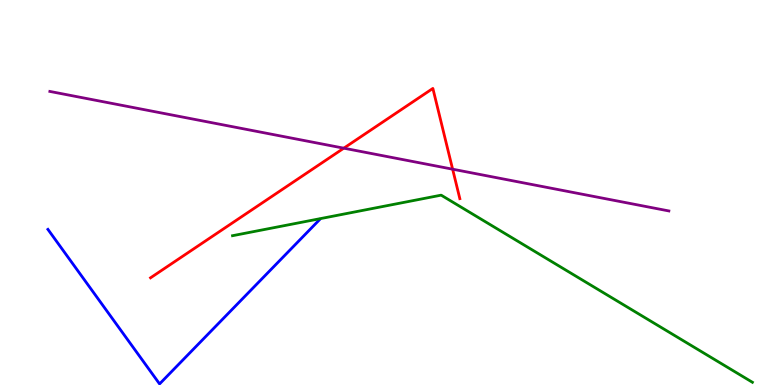[{'lines': ['blue', 'red'], 'intersections': []}, {'lines': ['green', 'red'], 'intersections': []}, {'lines': ['purple', 'red'], 'intersections': [{'x': 4.44, 'y': 6.15}, {'x': 5.84, 'y': 5.61}]}, {'lines': ['blue', 'green'], 'intersections': []}, {'lines': ['blue', 'purple'], 'intersections': []}, {'lines': ['green', 'purple'], 'intersections': []}]